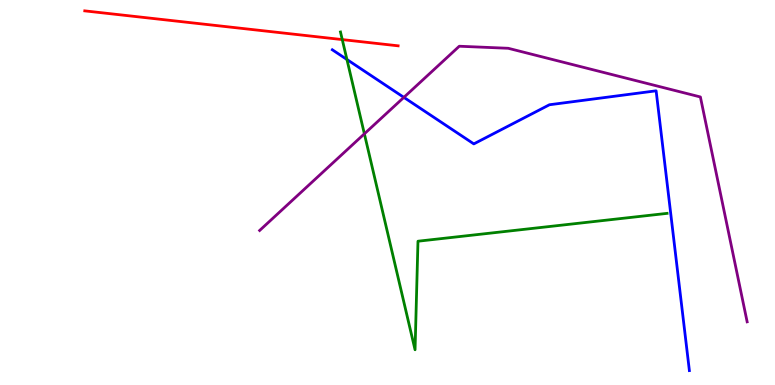[{'lines': ['blue', 'red'], 'intersections': []}, {'lines': ['green', 'red'], 'intersections': [{'x': 4.42, 'y': 8.97}]}, {'lines': ['purple', 'red'], 'intersections': []}, {'lines': ['blue', 'green'], 'intersections': [{'x': 4.48, 'y': 8.45}]}, {'lines': ['blue', 'purple'], 'intersections': [{'x': 5.21, 'y': 7.47}]}, {'lines': ['green', 'purple'], 'intersections': [{'x': 4.7, 'y': 6.52}]}]